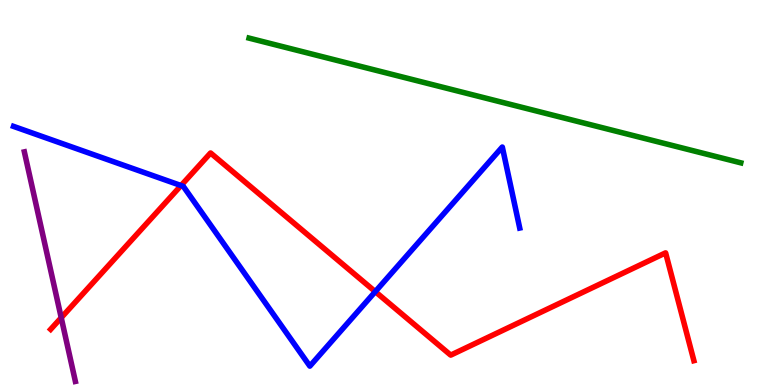[{'lines': ['blue', 'red'], 'intersections': [{'x': 2.34, 'y': 5.18}, {'x': 4.84, 'y': 2.43}]}, {'lines': ['green', 'red'], 'intersections': []}, {'lines': ['purple', 'red'], 'intersections': [{'x': 0.79, 'y': 1.75}]}, {'lines': ['blue', 'green'], 'intersections': []}, {'lines': ['blue', 'purple'], 'intersections': []}, {'lines': ['green', 'purple'], 'intersections': []}]